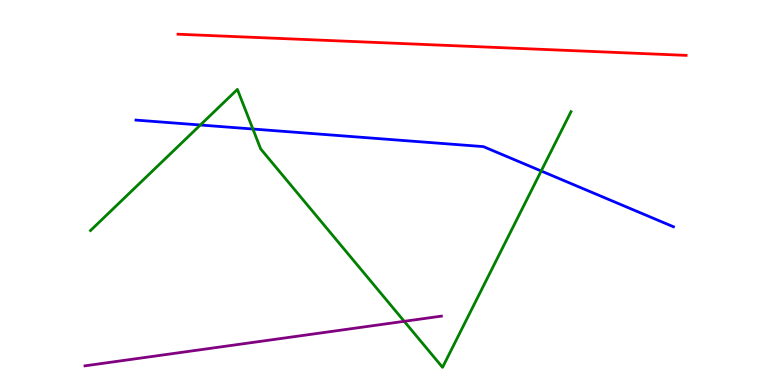[{'lines': ['blue', 'red'], 'intersections': []}, {'lines': ['green', 'red'], 'intersections': []}, {'lines': ['purple', 'red'], 'intersections': []}, {'lines': ['blue', 'green'], 'intersections': [{'x': 2.59, 'y': 6.75}, {'x': 3.26, 'y': 6.65}, {'x': 6.98, 'y': 5.56}]}, {'lines': ['blue', 'purple'], 'intersections': []}, {'lines': ['green', 'purple'], 'intersections': [{'x': 5.22, 'y': 1.65}]}]